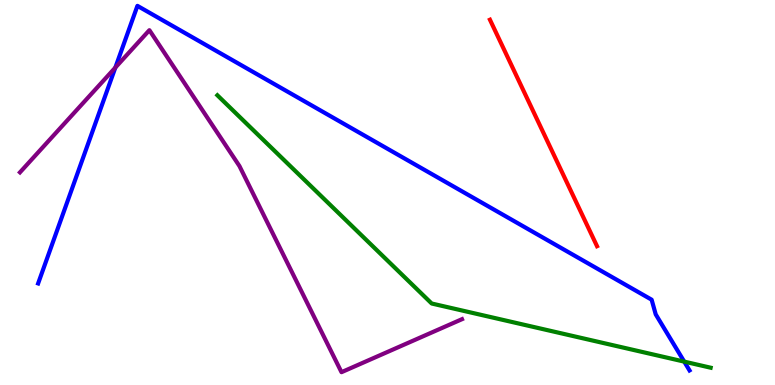[{'lines': ['blue', 'red'], 'intersections': []}, {'lines': ['green', 'red'], 'intersections': []}, {'lines': ['purple', 'red'], 'intersections': []}, {'lines': ['blue', 'green'], 'intersections': [{'x': 8.83, 'y': 0.607}]}, {'lines': ['blue', 'purple'], 'intersections': [{'x': 1.49, 'y': 8.24}]}, {'lines': ['green', 'purple'], 'intersections': []}]